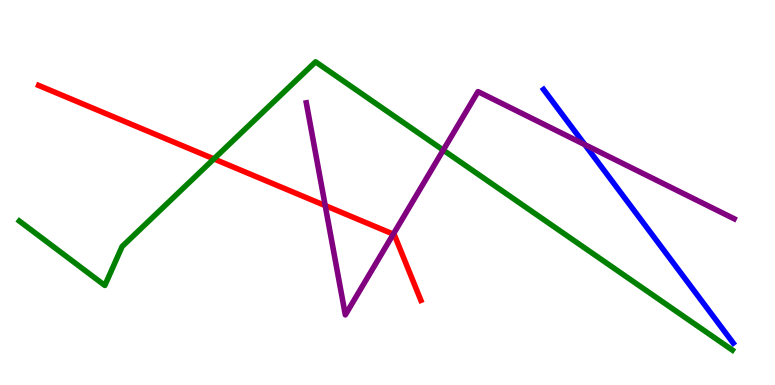[{'lines': ['blue', 'red'], 'intersections': []}, {'lines': ['green', 'red'], 'intersections': [{'x': 2.76, 'y': 5.87}]}, {'lines': ['purple', 'red'], 'intersections': [{'x': 4.2, 'y': 4.66}, {'x': 5.07, 'y': 3.92}]}, {'lines': ['blue', 'green'], 'intersections': []}, {'lines': ['blue', 'purple'], 'intersections': [{'x': 7.55, 'y': 6.24}]}, {'lines': ['green', 'purple'], 'intersections': [{'x': 5.72, 'y': 6.1}]}]